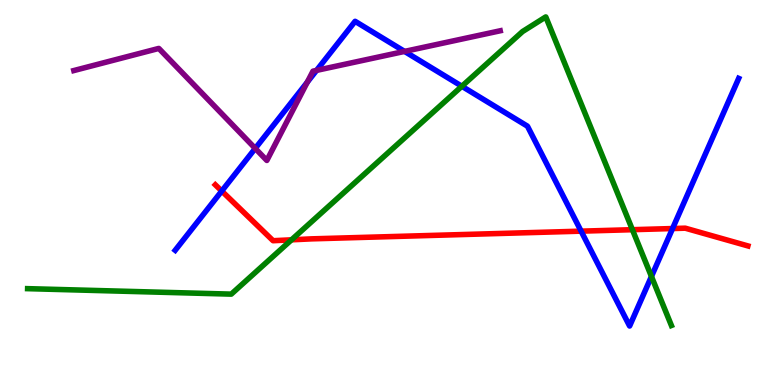[{'lines': ['blue', 'red'], 'intersections': [{'x': 2.86, 'y': 5.04}, {'x': 7.5, 'y': 4.0}, {'x': 8.68, 'y': 4.06}]}, {'lines': ['green', 'red'], 'intersections': [{'x': 3.76, 'y': 3.77}, {'x': 8.16, 'y': 4.03}]}, {'lines': ['purple', 'red'], 'intersections': []}, {'lines': ['blue', 'green'], 'intersections': [{'x': 5.96, 'y': 7.76}, {'x': 8.41, 'y': 2.82}]}, {'lines': ['blue', 'purple'], 'intersections': [{'x': 3.29, 'y': 6.14}, {'x': 3.97, 'y': 7.87}, {'x': 4.08, 'y': 8.17}, {'x': 5.22, 'y': 8.66}]}, {'lines': ['green', 'purple'], 'intersections': []}]